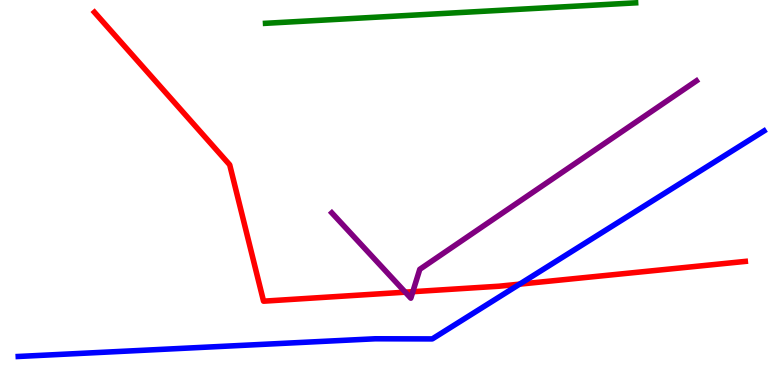[{'lines': ['blue', 'red'], 'intersections': [{'x': 6.71, 'y': 2.62}]}, {'lines': ['green', 'red'], 'intersections': []}, {'lines': ['purple', 'red'], 'intersections': [{'x': 5.23, 'y': 2.41}, {'x': 5.33, 'y': 2.42}]}, {'lines': ['blue', 'green'], 'intersections': []}, {'lines': ['blue', 'purple'], 'intersections': []}, {'lines': ['green', 'purple'], 'intersections': []}]